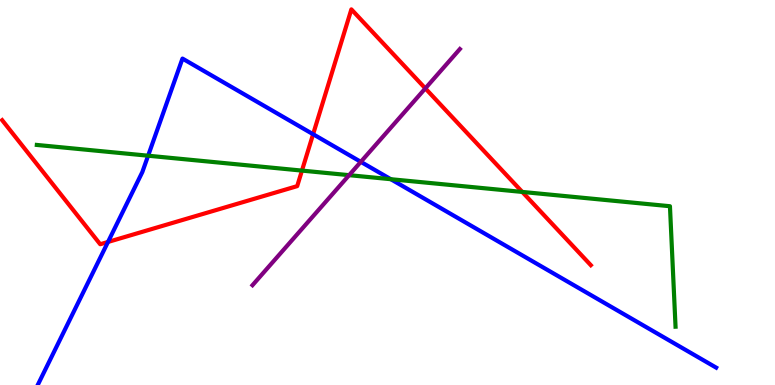[{'lines': ['blue', 'red'], 'intersections': [{'x': 1.39, 'y': 3.72}, {'x': 4.04, 'y': 6.51}]}, {'lines': ['green', 'red'], 'intersections': [{'x': 3.9, 'y': 5.57}, {'x': 6.74, 'y': 5.01}]}, {'lines': ['purple', 'red'], 'intersections': [{'x': 5.49, 'y': 7.7}]}, {'lines': ['blue', 'green'], 'intersections': [{'x': 1.91, 'y': 5.96}, {'x': 5.04, 'y': 5.35}]}, {'lines': ['blue', 'purple'], 'intersections': [{'x': 4.66, 'y': 5.8}]}, {'lines': ['green', 'purple'], 'intersections': [{'x': 4.5, 'y': 5.45}]}]